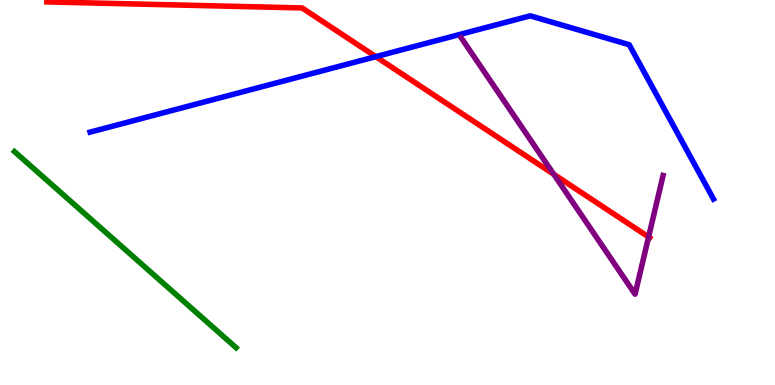[{'lines': ['blue', 'red'], 'intersections': [{'x': 4.85, 'y': 8.53}]}, {'lines': ['green', 'red'], 'intersections': []}, {'lines': ['purple', 'red'], 'intersections': [{'x': 7.15, 'y': 5.47}, {'x': 8.37, 'y': 3.85}]}, {'lines': ['blue', 'green'], 'intersections': []}, {'lines': ['blue', 'purple'], 'intersections': []}, {'lines': ['green', 'purple'], 'intersections': []}]